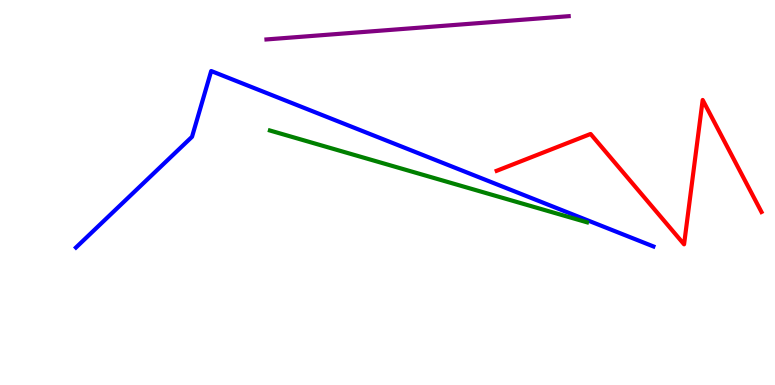[{'lines': ['blue', 'red'], 'intersections': []}, {'lines': ['green', 'red'], 'intersections': []}, {'lines': ['purple', 'red'], 'intersections': []}, {'lines': ['blue', 'green'], 'intersections': []}, {'lines': ['blue', 'purple'], 'intersections': []}, {'lines': ['green', 'purple'], 'intersections': []}]